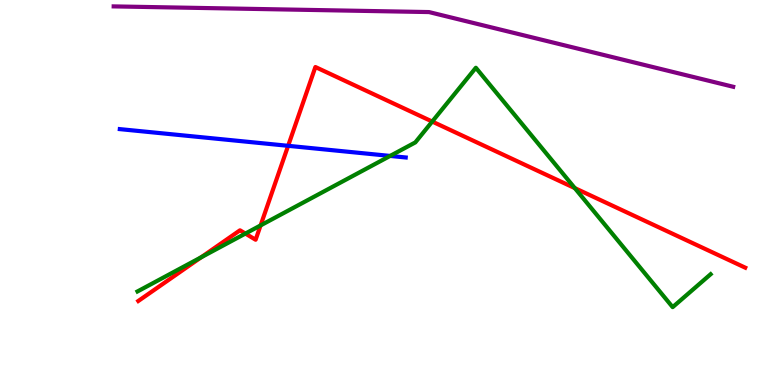[{'lines': ['blue', 'red'], 'intersections': [{'x': 3.72, 'y': 6.21}]}, {'lines': ['green', 'red'], 'intersections': [{'x': 2.59, 'y': 3.32}, {'x': 3.17, 'y': 3.93}, {'x': 3.36, 'y': 4.14}, {'x': 5.58, 'y': 6.84}, {'x': 7.42, 'y': 5.11}]}, {'lines': ['purple', 'red'], 'intersections': []}, {'lines': ['blue', 'green'], 'intersections': [{'x': 5.03, 'y': 5.95}]}, {'lines': ['blue', 'purple'], 'intersections': []}, {'lines': ['green', 'purple'], 'intersections': []}]